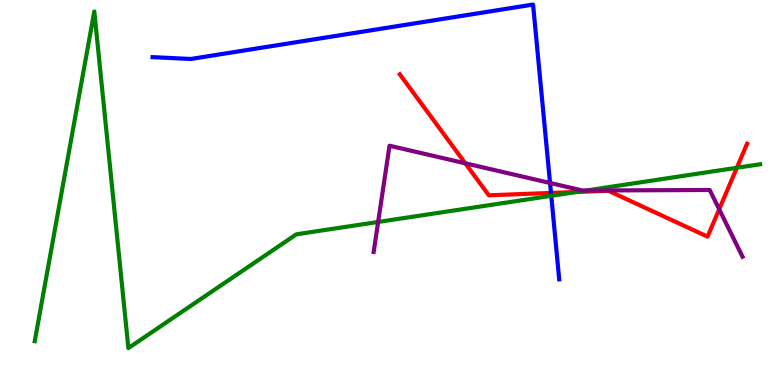[{'lines': ['blue', 'red'], 'intersections': [{'x': 7.11, 'y': 4.99}]}, {'lines': ['green', 'red'], 'intersections': [{'x': 7.44, 'y': 5.01}, {'x': 9.51, 'y': 5.64}]}, {'lines': ['purple', 'red'], 'intersections': [{'x': 6.0, 'y': 5.76}, {'x': 9.28, 'y': 4.56}]}, {'lines': ['blue', 'green'], 'intersections': [{'x': 7.11, 'y': 4.91}]}, {'lines': ['blue', 'purple'], 'intersections': [{'x': 7.1, 'y': 5.25}]}, {'lines': ['green', 'purple'], 'intersections': [{'x': 4.88, 'y': 4.23}, {'x': 7.56, 'y': 5.05}]}]